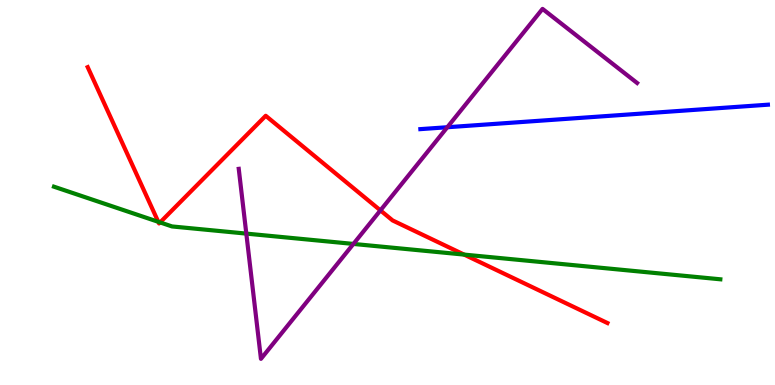[{'lines': ['blue', 'red'], 'intersections': []}, {'lines': ['green', 'red'], 'intersections': [{'x': 2.04, 'y': 4.24}, {'x': 2.07, 'y': 4.22}, {'x': 5.99, 'y': 3.39}]}, {'lines': ['purple', 'red'], 'intersections': [{'x': 4.91, 'y': 4.54}]}, {'lines': ['blue', 'green'], 'intersections': []}, {'lines': ['blue', 'purple'], 'intersections': [{'x': 5.77, 'y': 6.7}]}, {'lines': ['green', 'purple'], 'intersections': [{'x': 3.18, 'y': 3.93}, {'x': 4.56, 'y': 3.66}]}]